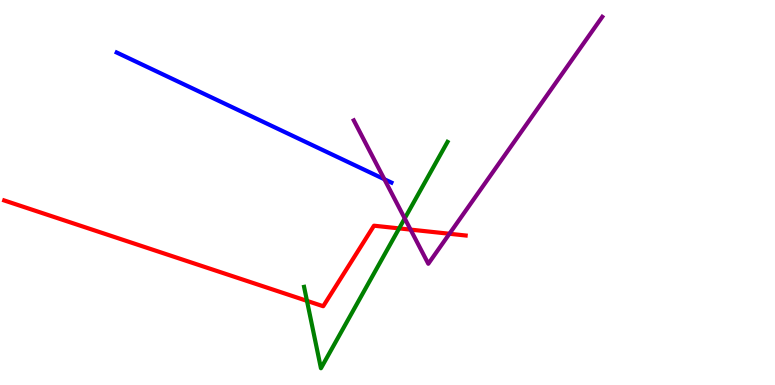[{'lines': ['blue', 'red'], 'intersections': []}, {'lines': ['green', 'red'], 'intersections': [{'x': 3.96, 'y': 2.19}, {'x': 5.15, 'y': 4.07}]}, {'lines': ['purple', 'red'], 'intersections': [{'x': 5.3, 'y': 4.04}, {'x': 5.8, 'y': 3.93}]}, {'lines': ['blue', 'green'], 'intersections': []}, {'lines': ['blue', 'purple'], 'intersections': [{'x': 4.96, 'y': 5.34}]}, {'lines': ['green', 'purple'], 'intersections': [{'x': 5.22, 'y': 4.33}]}]